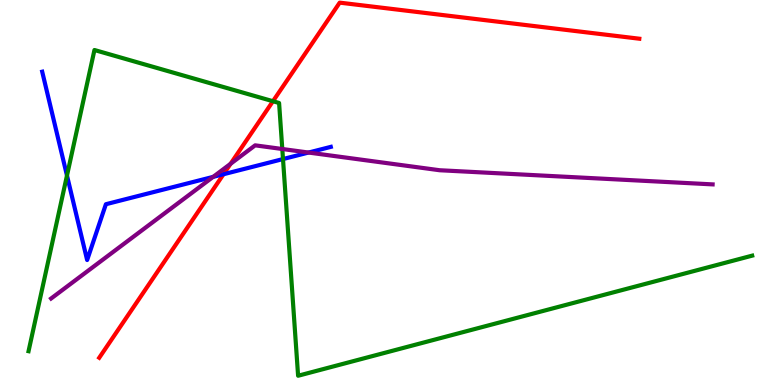[{'lines': ['blue', 'red'], 'intersections': [{'x': 2.88, 'y': 5.47}]}, {'lines': ['green', 'red'], 'intersections': [{'x': 3.52, 'y': 7.37}]}, {'lines': ['purple', 'red'], 'intersections': [{'x': 2.98, 'y': 5.75}]}, {'lines': ['blue', 'green'], 'intersections': [{'x': 0.864, 'y': 5.44}, {'x': 3.65, 'y': 5.87}]}, {'lines': ['blue', 'purple'], 'intersections': [{'x': 2.75, 'y': 5.41}, {'x': 3.98, 'y': 6.04}]}, {'lines': ['green', 'purple'], 'intersections': [{'x': 3.64, 'y': 6.13}]}]